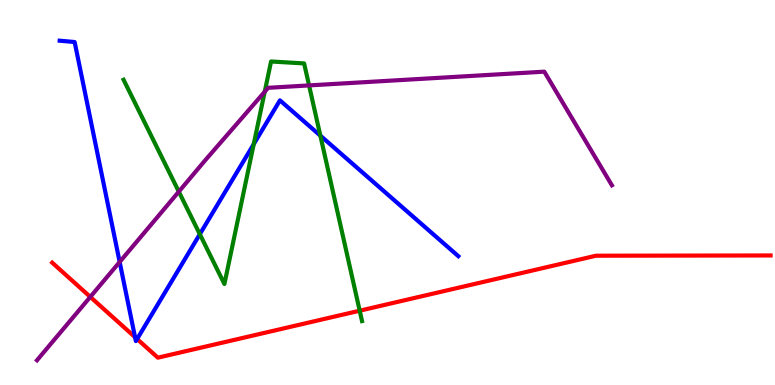[{'lines': ['blue', 'red'], 'intersections': [{'x': 1.74, 'y': 1.24}, {'x': 1.77, 'y': 1.19}]}, {'lines': ['green', 'red'], 'intersections': [{'x': 4.64, 'y': 1.93}]}, {'lines': ['purple', 'red'], 'intersections': [{'x': 1.17, 'y': 2.29}]}, {'lines': ['blue', 'green'], 'intersections': [{'x': 2.58, 'y': 3.92}, {'x': 3.27, 'y': 6.26}, {'x': 4.13, 'y': 6.48}]}, {'lines': ['blue', 'purple'], 'intersections': [{'x': 1.54, 'y': 3.2}]}, {'lines': ['green', 'purple'], 'intersections': [{'x': 2.31, 'y': 5.02}, {'x': 3.42, 'y': 7.62}, {'x': 3.99, 'y': 7.78}]}]